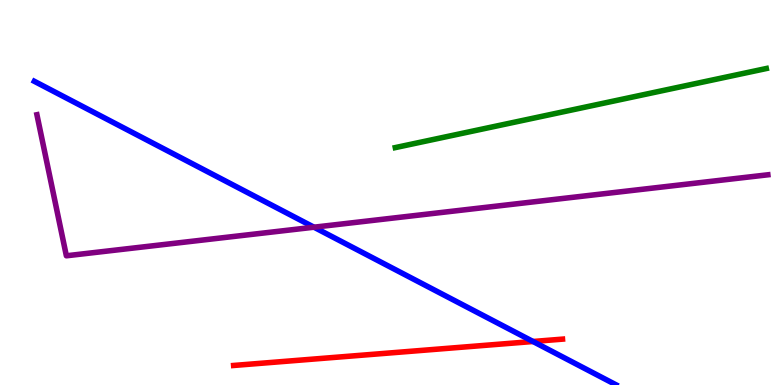[{'lines': ['blue', 'red'], 'intersections': [{'x': 6.88, 'y': 1.13}]}, {'lines': ['green', 'red'], 'intersections': []}, {'lines': ['purple', 'red'], 'intersections': []}, {'lines': ['blue', 'green'], 'intersections': []}, {'lines': ['blue', 'purple'], 'intersections': [{'x': 4.05, 'y': 4.1}]}, {'lines': ['green', 'purple'], 'intersections': []}]